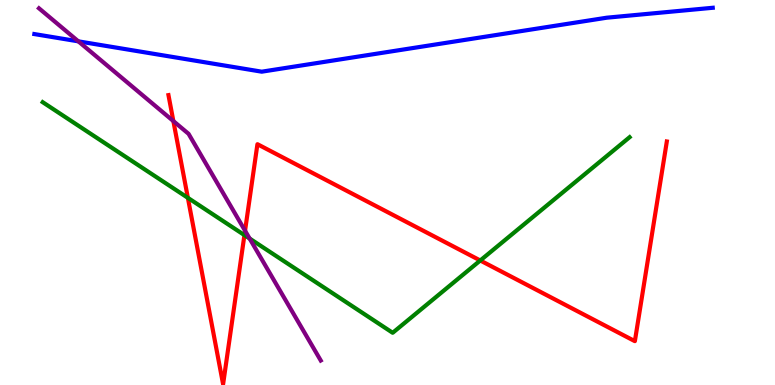[{'lines': ['blue', 'red'], 'intersections': []}, {'lines': ['green', 'red'], 'intersections': [{'x': 2.42, 'y': 4.86}, {'x': 3.15, 'y': 3.89}, {'x': 6.2, 'y': 3.23}]}, {'lines': ['purple', 'red'], 'intersections': [{'x': 2.24, 'y': 6.86}, {'x': 3.16, 'y': 4.01}]}, {'lines': ['blue', 'green'], 'intersections': []}, {'lines': ['blue', 'purple'], 'intersections': [{'x': 1.01, 'y': 8.93}]}, {'lines': ['green', 'purple'], 'intersections': [{'x': 3.22, 'y': 3.8}]}]